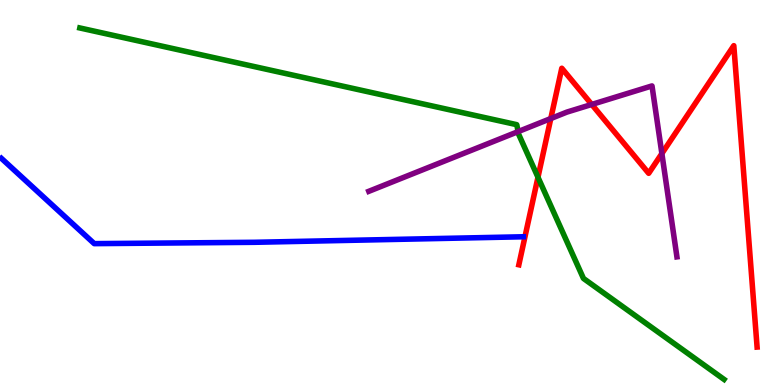[{'lines': ['blue', 'red'], 'intersections': []}, {'lines': ['green', 'red'], 'intersections': [{'x': 6.94, 'y': 5.4}]}, {'lines': ['purple', 'red'], 'intersections': [{'x': 7.11, 'y': 6.92}, {'x': 7.64, 'y': 7.29}, {'x': 8.54, 'y': 6.01}]}, {'lines': ['blue', 'green'], 'intersections': []}, {'lines': ['blue', 'purple'], 'intersections': []}, {'lines': ['green', 'purple'], 'intersections': [{'x': 6.68, 'y': 6.58}]}]